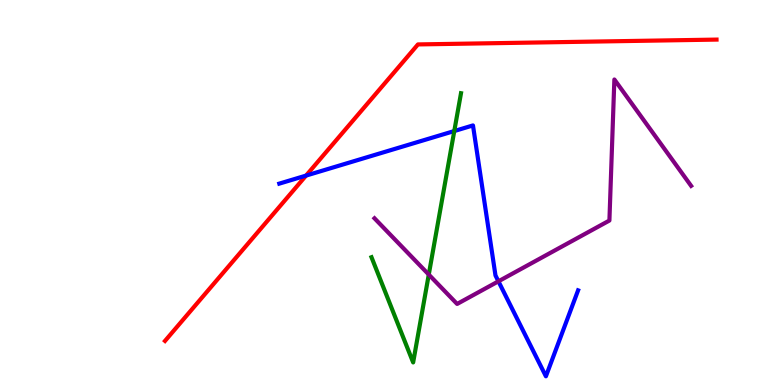[{'lines': ['blue', 'red'], 'intersections': [{'x': 3.95, 'y': 5.44}]}, {'lines': ['green', 'red'], 'intersections': []}, {'lines': ['purple', 'red'], 'intersections': []}, {'lines': ['blue', 'green'], 'intersections': [{'x': 5.86, 'y': 6.6}]}, {'lines': ['blue', 'purple'], 'intersections': [{'x': 6.43, 'y': 2.69}]}, {'lines': ['green', 'purple'], 'intersections': [{'x': 5.53, 'y': 2.87}]}]